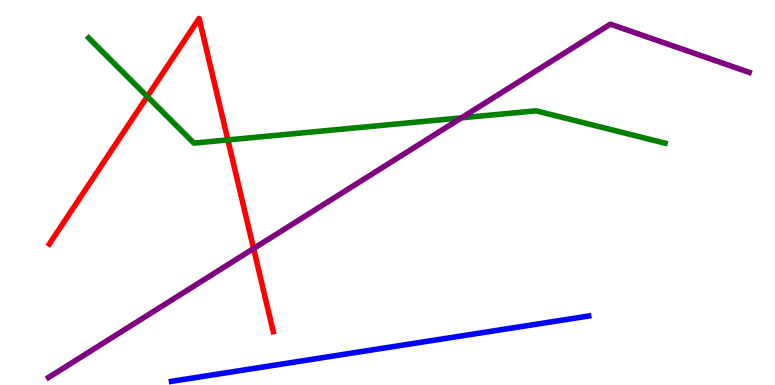[{'lines': ['blue', 'red'], 'intersections': []}, {'lines': ['green', 'red'], 'intersections': [{'x': 1.9, 'y': 7.49}, {'x': 2.94, 'y': 6.37}]}, {'lines': ['purple', 'red'], 'intersections': [{'x': 3.27, 'y': 3.54}]}, {'lines': ['blue', 'green'], 'intersections': []}, {'lines': ['blue', 'purple'], 'intersections': []}, {'lines': ['green', 'purple'], 'intersections': [{'x': 5.95, 'y': 6.94}]}]